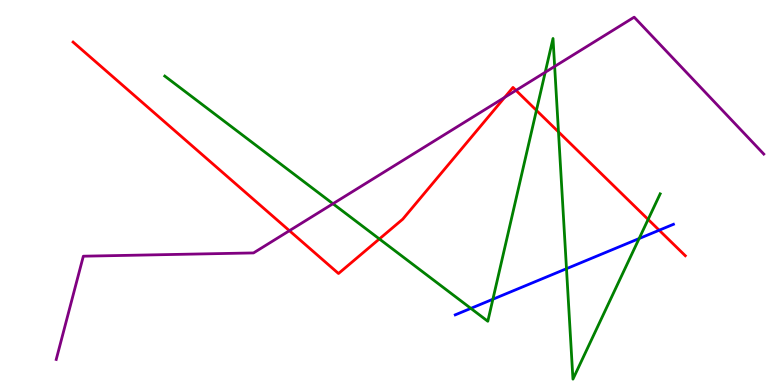[{'lines': ['blue', 'red'], 'intersections': [{'x': 8.51, 'y': 4.02}]}, {'lines': ['green', 'red'], 'intersections': [{'x': 4.89, 'y': 3.79}, {'x': 6.92, 'y': 7.13}, {'x': 7.21, 'y': 6.57}, {'x': 8.36, 'y': 4.3}]}, {'lines': ['purple', 'red'], 'intersections': [{'x': 3.73, 'y': 4.01}, {'x': 6.51, 'y': 7.47}, {'x': 6.66, 'y': 7.65}]}, {'lines': ['blue', 'green'], 'intersections': [{'x': 6.08, 'y': 1.99}, {'x': 6.36, 'y': 2.23}, {'x': 7.31, 'y': 3.02}, {'x': 8.25, 'y': 3.8}]}, {'lines': ['blue', 'purple'], 'intersections': []}, {'lines': ['green', 'purple'], 'intersections': [{'x': 4.3, 'y': 4.71}, {'x': 7.04, 'y': 8.12}, {'x': 7.16, 'y': 8.27}]}]